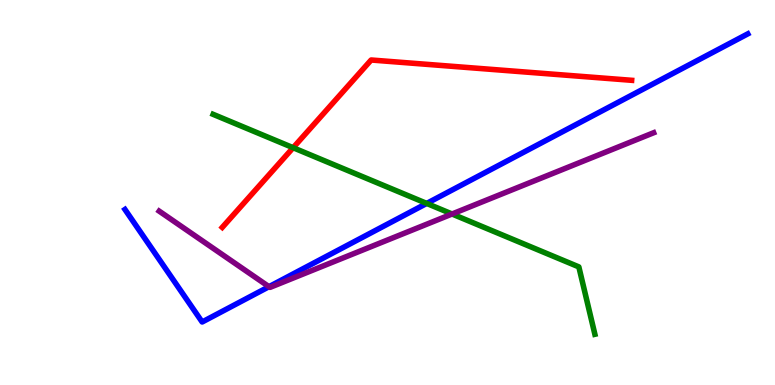[{'lines': ['blue', 'red'], 'intersections': []}, {'lines': ['green', 'red'], 'intersections': [{'x': 3.78, 'y': 6.16}]}, {'lines': ['purple', 'red'], 'intersections': []}, {'lines': ['blue', 'green'], 'intersections': [{'x': 5.51, 'y': 4.72}]}, {'lines': ['blue', 'purple'], 'intersections': [{'x': 3.47, 'y': 2.55}]}, {'lines': ['green', 'purple'], 'intersections': [{'x': 5.83, 'y': 4.44}]}]